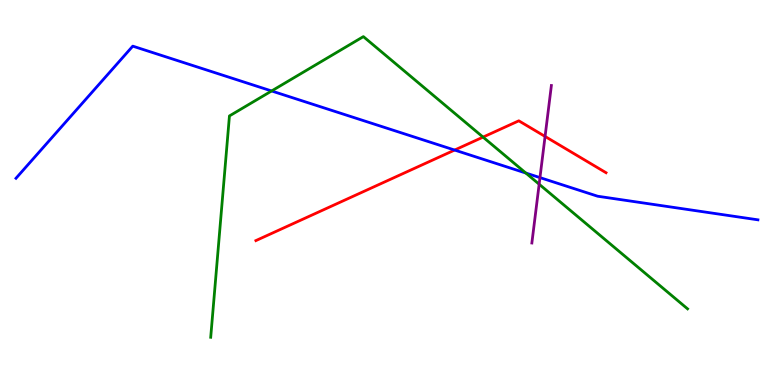[{'lines': ['blue', 'red'], 'intersections': [{'x': 5.87, 'y': 6.1}]}, {'lines': ['green', 'red'], 'intersections': [{'x': 6.23, 'y': 6.44}]}, {'lines': ['purple', 'red'], 'intersections': [{'x': 7.03, 'y': 6.46}]}, {'lines': ['blue', 'green'], 'intersections': [{'x': 3.5, 'y': 7.64}, {'x': 6.79, 'y': 5.51}]}, {'lines': ['blue', 'purple'], 'intersections': [{'x': 6.97, 'y': 5.39}]}, {'lines': ['green', 'purple'], 'intersections': [{'x': 6.96, 'y': 5.22}]}]